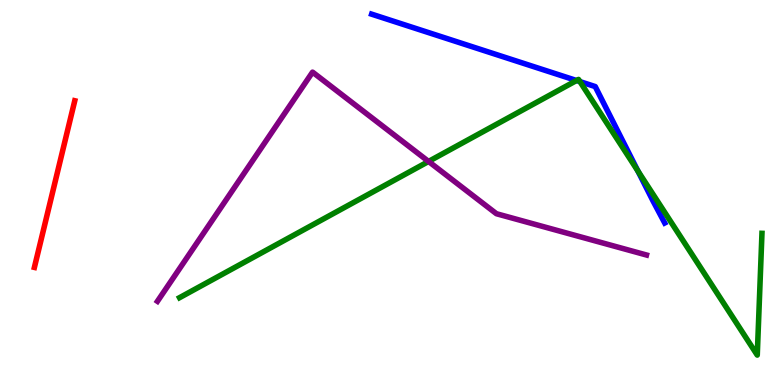[{'lines': ['blue', 'red'], 'intersections': []}, {'lines': ['green', 'red'], 'intersections': []}, {'lines': ['purple', 'red'], 'intersections': []}, {'lines': ['blue', 'green'], 'intersections': [{'x': 7.44, 'y': 7.91}, {'x': 7.48, 'y': 7.88}, {'x': 8.23, 'y': 5.56}]}, {'lines': ['blue', 'purple'], 'intersections': []}, {'lines': ['green', 'purple'], 'intersections': [{'x': 5.53, 'y': 5.81}]}]